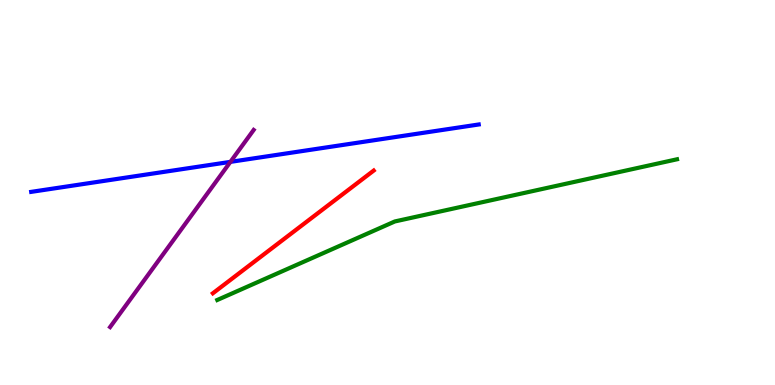[{'lines': ['blue', 'red'], 'intersections': []}, {'lines': ['green', 'red'], 'intersections': []}, {'lines': ['purple', 'red'], 'intersections': []}, {'lines': ['blue', 'green'], 'intersections': []}, {'lines': ['blue', 'purple'], 'intersections': [{'x': 2.97, 'y': 5.8}]}, {'lines': ['green', 'purple'], 'intersections': []}]